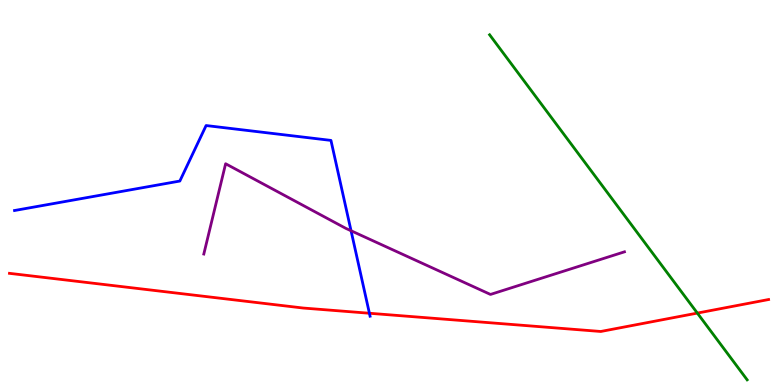[{'lines': ['blue', 'red'], 'intersections': [{'x': 4.77, 'y': 1.86}]}, {'lines': ['green', 'red'], 'intersections': [{'x': 9.0, 'y': 1.87}]}, {'lines': ['purple', 'red'], 'intersections': []}, {'lines': ['blue', 'green'], 'intersections': []}, {'lines': ['blue', 'purple'], 'intersections': [{'x': 4.53, 'y': 4.01}]}, {'lines': ['green', 'purple'], 'intersections': []}]